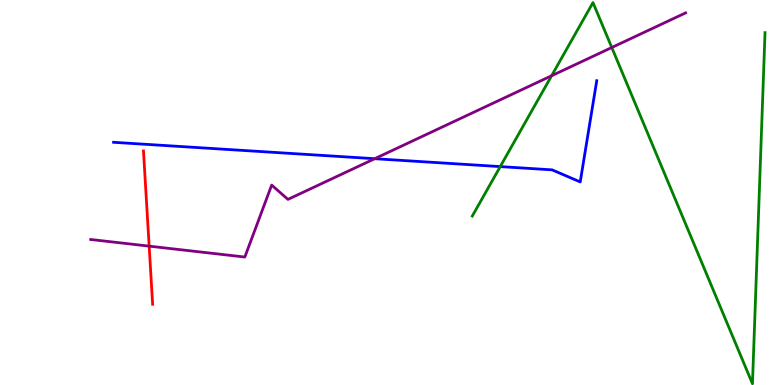[{'lines': ['blue', 'red'], 'intersections': []}, {'lines': ['green', 'red'], 'intersections': []}, {'lines': ['purple', 'red'], 'intersections': [{'x': 1.92, 'y': 3.61}]}, {'lines': ['blue', 'green'], 'intersections': [{'x': 6.45, 'y': 5.67}]}, {'lines': ['blue', 'purple'], 'intersections': [{'x': 4.83, 'y': 5.88}]}, {'lines': ['green', 'purple'], 'intersections': [{'x': 7.12, 'y': 8.03}, {'x': 7.89, 'y': 8.77}]}]